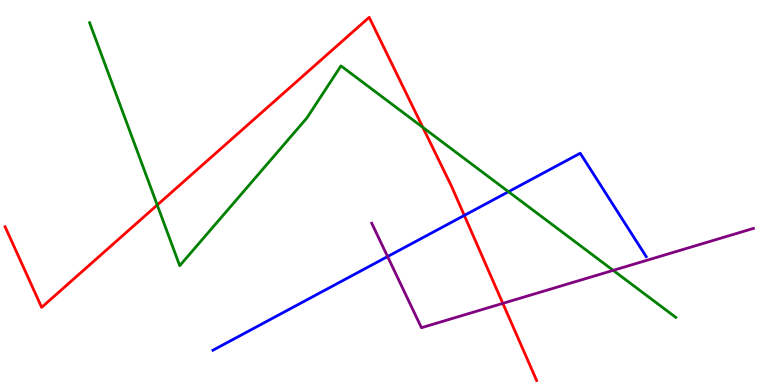[{'lines': ['blue', 'red'], 'intersections': [{'x': 5.99, 'y': 4.4}]}, {'lines': ['green', 'red'], 'intersections': [{'x': 2.03, 'y': 4.67}, {'x': 5.46, 'y': 6.69}]}, {'lines': ['purple', 'red'], 'intersections': [{'x': 6.49, 'y': 2.12}]}, {'lines': ['blue', 'green'], 'intersections': [{'x': 6.56, 'y': 5.02}]}, {'lines': ['blue', 'purple'], 'intersections': [{'x': 5.0, 'y': 3.34}]}, {'lines': ['green', 'purple'], 'intersections': [{'x': 7.91, 'y': 2.98}]}]